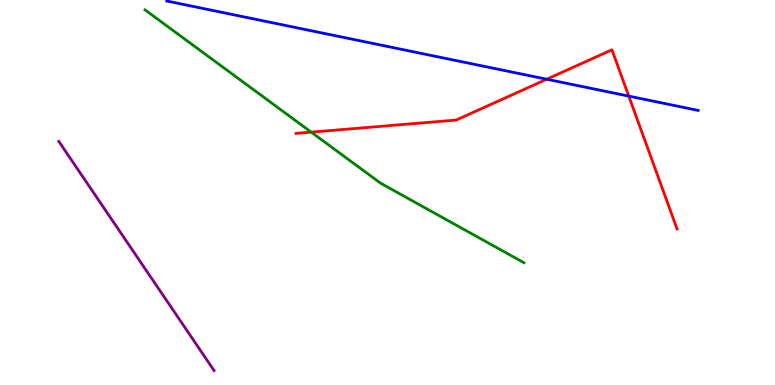[{'lines': ['blue', 'red'], 'intersections': [{'x': 7.05, 'y': 7.94}, {'x': 8.11, 'y': 7.5}]}, {'lines': ['green', 'red'], 'intersections': [{'x': 4.02, 'y': 6.57}]}, {'lines': ['purple', 'red'], 'intersections': []}, {'lines': ['blue', 'green'], 'intersections': []}, {'lines': ['blue', 'purple'], 'intersections': []}, {'lines': ['green', 'purple'], 'intersections': []}]